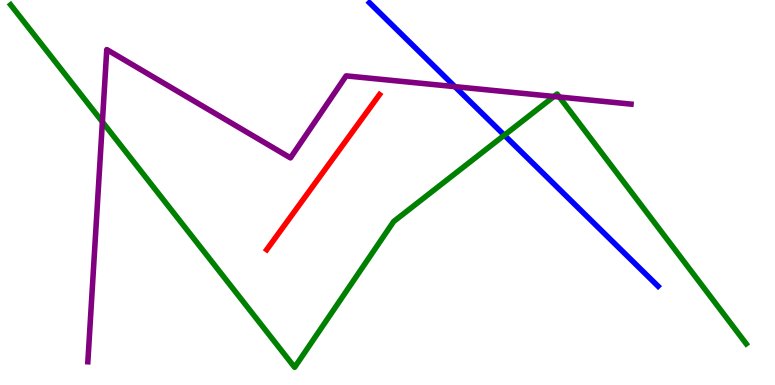[{'lines': ['blue', 'red'], 'intersections': []}, {'lines': ['green', 'red'], 'intersections': []}, {'lines': ['purple', 'red'], 'intersections': []}, {'lines': ['blue', 'green'], 'intersections': [{'x': 6.51, 'y': 6.49}]}, {'lines': ['blue', 'purple'], 'intersections': [{'x': 5.87, 'y': 7.75}]}, {'lines': ['green', 'purple'], 'intersections': [{'x': 1.32, 'y': 6.83}, {'x': 7.15, 'y': 7.49}, {'x': 7.22, 'y': 7.48}]}]